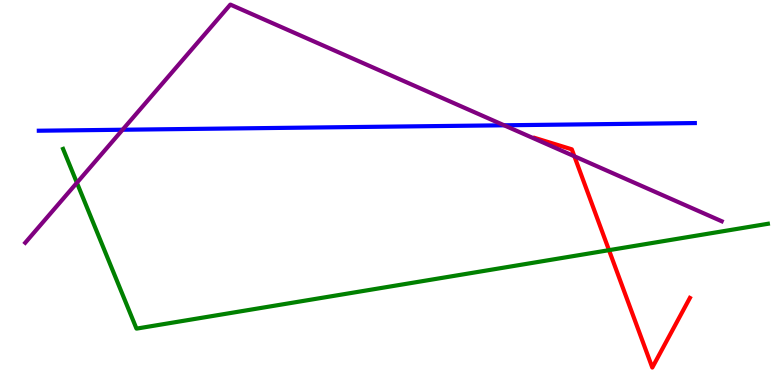[{'lines': ['blue', 'red'], 'intersections': []}, {'lines': ['green', 'red'], 'intersections': [{'x': 7.86, 'y': 3.5}]}, {'lines': ['purple', 'red'], 'intersections': [{'x': 7.41, 'y': 5.94}]}, {'lines': ['blue', 'green'], 'intersections': []}, {'lines': ['blue', 'purple'], 'intersections': [{'x': 1.58, 'y': 6.63}, {'x': 6.5, 'y': 6.75}]}, {'lines': ['green', 'purple'], 'intersections': [{'x': 0.992, 'y': 5.25}]}]